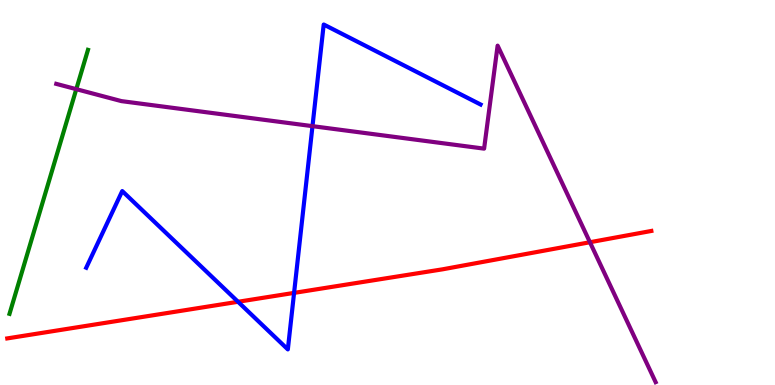[{'lines': ['blue', 'red'], 'intersections': [{'x': 3.07, 'y': 2.16}, {'x': 3.79, 'y': 2.39}]}, {'lines': ['green', 'red'], 'intersections': []}, {'lines': ['purple', 'red'], 'intersections': [{'x': 7.61, 'y': 3.71}]}, {'lines': ['blue', 'green'], 'intersections': []}, {'lines': ['blue', 'purple'], 'intersections': [{'x': 4.03, 'y': 6.72}]}, {'lines': ['green', 'purple'], 'intersections': [{'x': 0.984, 'y': 7.68}]}]